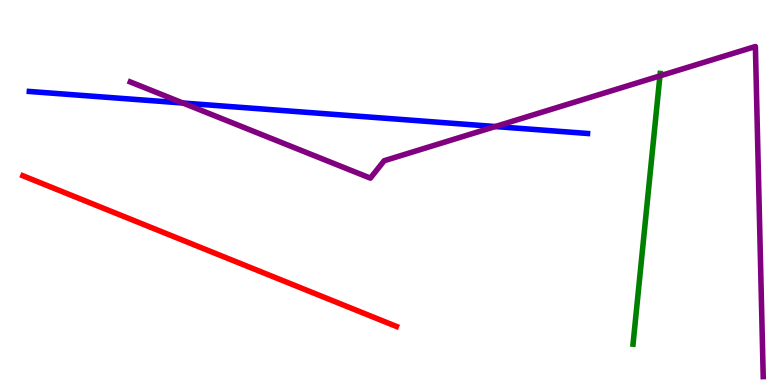[{'lines': ['blue', 'red'], 'intersections': []}, {'lines': ['green', 'red'], 'intersections': []}, {'lines': ['purple', 'red'], 'intersections': []}, {'lines': ['blue', 'green'], 'intersections': []}, {'lines': ['blue', 'purple'], 'intersections': [{'x': 2.36, 'y': 7.32}, {'x': 6.39, 'y': 6.71}]}, {'lines': ['green', 'purple'], 'intersections': [{'x': 8.52, 'y': 8.03}]}]